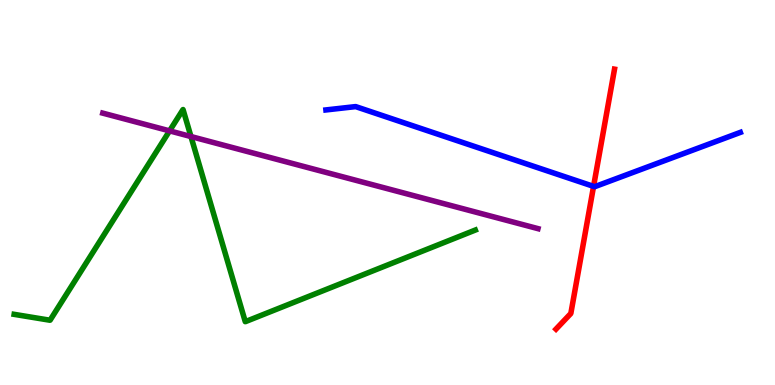[{'lines': ['blue', 'red'], 'intersections': [{'x': 7.66, 'y': 5.16}]}, {'lines': ['green', 'red'], 'intersections': []}, {'lines': ['purple', 'red'], 'intersections': []}, {'lines': ['blue', 'green'], 'intersections': []}, {'lines': ['blue', 'purple'], 'intersections': []}, {'lines': ['green', 'purple'], 'intersections': [{'x': 2.19, 'y': 6.6}, {'x': 2.46, 'y': 6.45}]}]